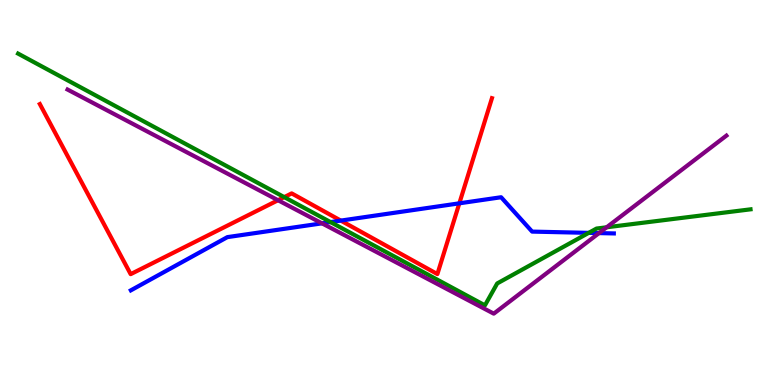[{'lines': ['blue', 'red'], 'intersections': [{'x': 4.4, 'y': 4.27}, {'x': 5.93, 'y': 4.72}]}, {'lines': ['green', 'red'], 'intersections': [{'x': 3.67, 'y': 4.88}]}, {'lines': ['purple', 'red'], 'intersections': [{'x': 3.59, 'y': 4.8}]}, {'lines': ['blue', 'green'], 'intersections': [{'x': 4.26, 'y': 4.23}, {'x': 7.6, 'y': 3.95}]}, {'lines': ['blue', 'purple'], 'intersections': [{'x': 4.15, 'y': 4.2}, {'x': 7.73, 'y': 3.95}]}, {'lines': ['green', 'purple'], 'intersections': [{'x': 7.83, 'y': 4.1}]}]